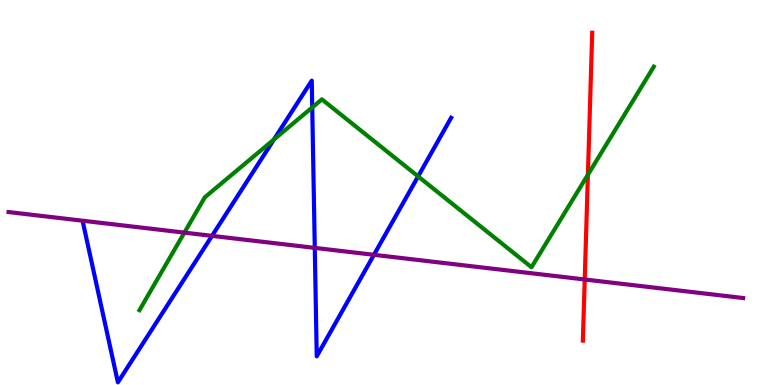[{'lines': ['blue', 'red'], 'intersections': []}, {'lines': ['green', 'red'], 'intersections': [{'x': 7.59, 'y': 5.46}]}, {'lines': ['purple', 'red'], 'intersections': [{'x': 7.54, 'y': 2.74}]}, {'lines': ['blue', 'green'], 'intersections': [{'x': 3.53, 'y': 6.38}, {'x': 4.03, 'y': 7.21}, {'x': 5.39, 'y': 5.42}]}, {'lines': ['blue', 'purple'], 'intersections': [{'x': 2.74, 'y': 3.87}, {'x': 4.06, 'y': 3.56}, {'x': 4.82, 'y': 3.38}]}, {'lines': ['green', 'purple'], 'intersections': [{'x': 2.38, 'y': 3.96}]}]